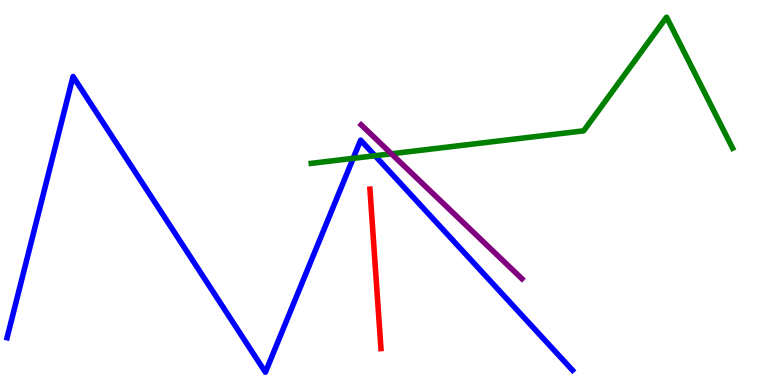[{'lines': ['blue', 'red'], 'intersections': []}, {'lines': ['green', 'red'], 'intersections': []}, {'lines': ['purple', 'red'], 'intersections': []}, {'lines': ['blue', 'green'], 'intersections': [{'x': 4.56, 'y': 5.89}, {'x': 4.84, 'y': 5.95}]}, {'lines': ['blue', 'purple'], 'intersections': []}, {'lines': ['green', 'purple'], 'intersections': [{'x': 5.05, 'y': 6.01}]}]